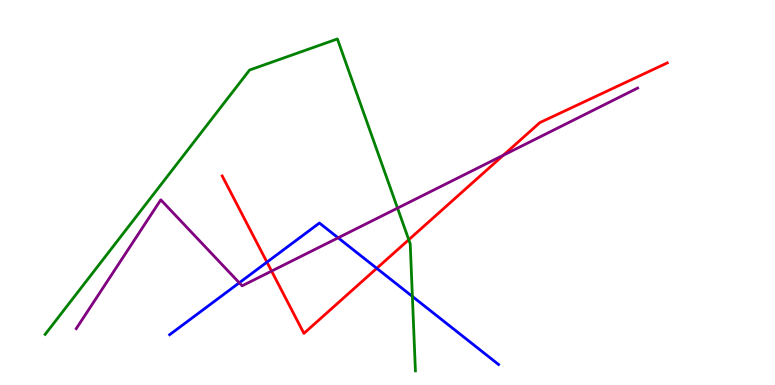[{'lines': ['blue', 'red'], 'intersections': [{'x': 3.44, 'y': 3.19}, {'x': 4.86, 'y': 3.03}]}, {'lines': ['green', 'red'], 'intersections': [{'x': 5.27, 'y': 3.77}]}, {'lines': ['purple', 'red'], 'intersections': [{'x': 3.5, 'y': 2.96}, {'x': 6.5, 'y': 5.97}]}, {'lines': ['blue', 'green'], 'intersections': [{'x': 5.32, 'y': 2.3}]}, {'lines': ['blue', 'purple'], 'intersections': [{'x': 3.09, 'y': 2.65}, {'x': 4.36, 'y': 3.82}]}, {'lines': ['green', 'purple'], 'intersections': [{'x': 5.13, 'y': 4.59}]}]